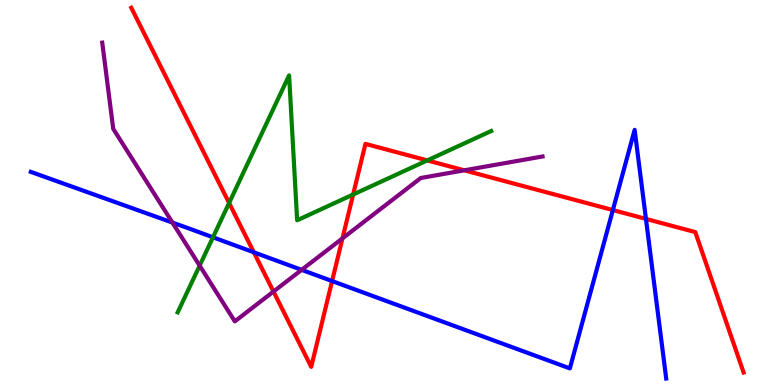[{'lines': ['blue', 'red'], 'intersections': [{'x': 3.28, 'y': 3.45}, {'x': 4.29, 'y': 2.7}, {'x': 7.91, 'y': 4.54}, {'x': 8.33, 'y': 4.31}]}, {'lines': ['green', 'red'], 'intersections': [{'x': 2.96, 'y': 4.73}, {'x': 4.56, 'y': 4.95}, {'x': 5.51, 'y': 5.83}]}, {'lines': ['purple', 'red'], 'intersections': [{'x': 3.53, 'y': 2.43}, {'x': 4.42, 'y': 3.81}, {'x': 5.99, 'y': 5.58}]}, {'lines': ['blue', 'green'], 'intersections': [{'x': 2.75, 'y': 3.84}]}, {'lines': ['blue', 'purple'], 'intersections': [{'x': 2.23, 'y': 4.22}, {'x': 3.89, 'y': 2.99}]}, {'lines': ['green', 'purple'], 'intersections': [{'x': 2.58, 'y': 3.1}]}]